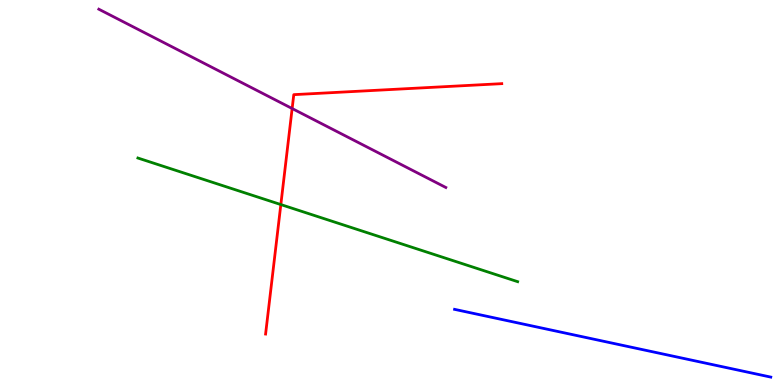[{'lines': ['blue', 'red'], 'intersections': []}, {'lines': ['green', 'red'], 'intersections': [{'x': 3.62, 'y': 4.69}]}, {'lines': ['purple', 'red'], 'intersections': [{'x': 3.77, 'y': 7.18}]}, {'lines': ['blue', 'green'], 'intersections': []}, {'lines': ['blue', 'purple'], 'intersections': []}, {'lines': ['green', 'purple'], 'intersections': []}]